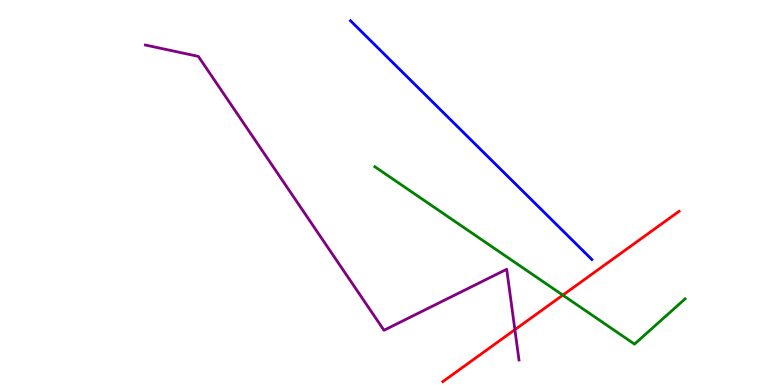[{'lines': ['blue', 'red'], 'intersections': []}, {'lines': ['green', 'red'], 'intersections': [{'x': 7.26, 'y': 2.33}]}, {'lines': ['purple', 'red'], 'intersections': [{'x': 6.64, 'y': 1.44}]}, {'lines': ['blue', 'green'], 'intersections': []}, {'lines': ['blue', 'purple'], 'intersections': []}, {'lines': ['green', 'purple'], 'intersections': []}]